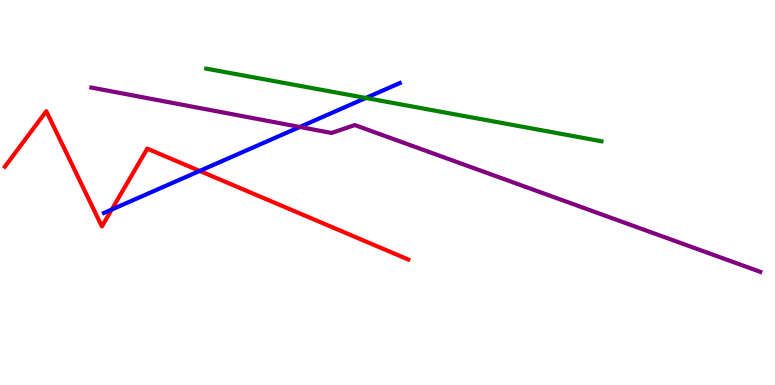[{'lines': ['blue', 'red'], 'intersections': [{'x': 1.44, 'y': 4.56}, {'x': 2.58, 'y': 5.56}]}, {'lines': ['green', 'red'], 'intersections': []}, {'lines': ['purple', 'red'], 'intersections': []}, {'lines': ['blue', 'green'], 'intersections': [{'x': 4.72, 'y': 7.46}]}, {'lines': ['blue', 'purple'], 'intersections': [{'x': 3.87, 'y': 6.7}]}, {'lines': ['green', 'purple'], 'intersections': []}]